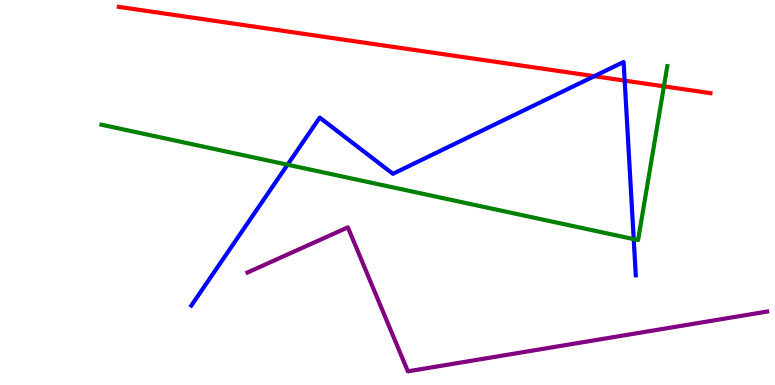[{'lines': ['blue', 'red'], 'intersections': [{'x': 7.67, 'y': 8.02}, {'x': 8.06, 'y': 7.91}]}, {'lines': ['green', 'red'], 'intersections': [{'x': 8.57, 'y': 7.76}]}, {'lines': ['purple', 'red'], 'intersections': []}, {'lines': ['blue', 'green'], 'intersections': [{'x': 3.71, 'y': 5.72}, {'x': 8.18, 'y': 3.79}]}, {'lines': ['blue', 'purple'], 'intersections': []}, {'lines': ['green', 'purple'], 'intersections': []}]